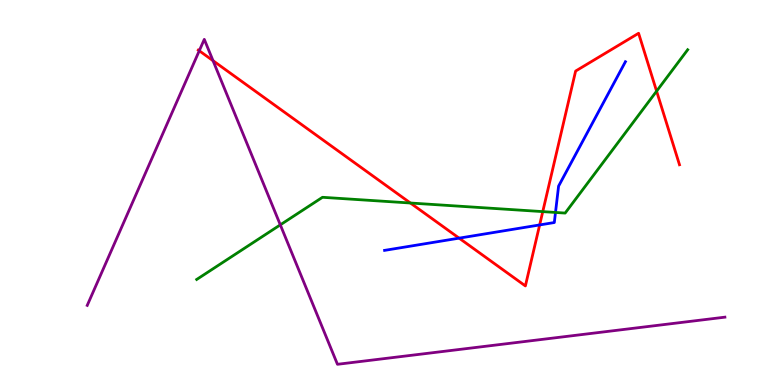[{'lines': ['blue', 'red'], 'intersections': [{'x': 5.92, 'y': 3.81}, {'x': 6.96, 'y': 4.16}]}, {'lines': ['green', 'red'], 'intersections': [{'x': 5.3, 'y': 4.73}, {'x': 7.0, 'y': 4.5}, {'x': 8.47, 'y': 7.63}]}, {'lines': ['purple', 'red'], 'intersections': [{'x': 2.57, 'y': 8.68}, {'x': 2.75, 'y': 8.42}]}, {'lines': ['blue', 'green'], 'intersections': [{'x': 7.17, 'y': 4.48}]}, {'lines': ['blue', 'purple'], 'intersections': []}, {'lines': ['green', 'purple'], 'intersections': [{'x': 3.62, 'y': 4.16}]}]